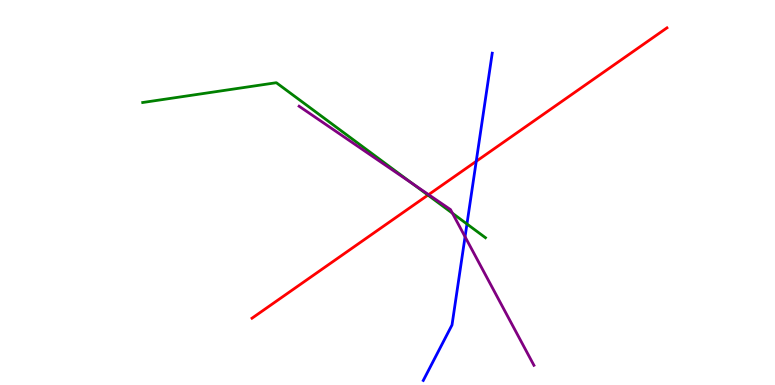[{'lines': ['blue', 'red'], 'intersections': [{'x': 6.14, 'y': 5.81}]}, {'lines': ['green', 'red'], 'intersections': [{'x': 5.52, 'y': 4.93}]}, {'lines': ['purple', 'red'], 'intersections': [{'x': 5.53, 'y': 4.94}]}, {'lines': ['blue', 'green'], 'intersections': [{'x': 6.03, 'y': 4.18}]}, {'lines': ['blue', 'purple'], 'intersections': [{'x': 6.0, 'y': 3.85}]}, {'lines': ['green', 'purple'], 'intersections': [{'x': 5.33, 'y': 5.23}, {'x': 5.84, 'y': 4.46}]}]